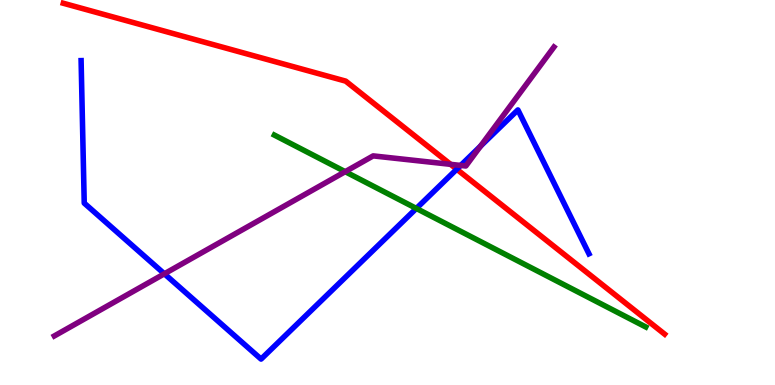[{'lines': ['blue', 'red'], 'intersections': [{'x': 5.89, 'y': 5.6}]}, {'lines': ['green', 'red'], 'intersections': []}, {'lines': ['purple', 'red'], 'intersections': [{'x': 5.81, 'y': 5.73}]}, {'lines': ['blue', 'green'], 'intersections': [{'x': 5.37, 'y': 4.59}]}, {'lines': ['blue', 'purple'], 'intersections': [{'x': 2.12, 'y': 2.89}, {'x': 5.94, 'y': 5.7}, {'x': 6.2, 'y': 6.2}]}, {'lines': ['green', 'purple'], 'intersections': [{'x': 4.45, 'y': 5.54}]}]